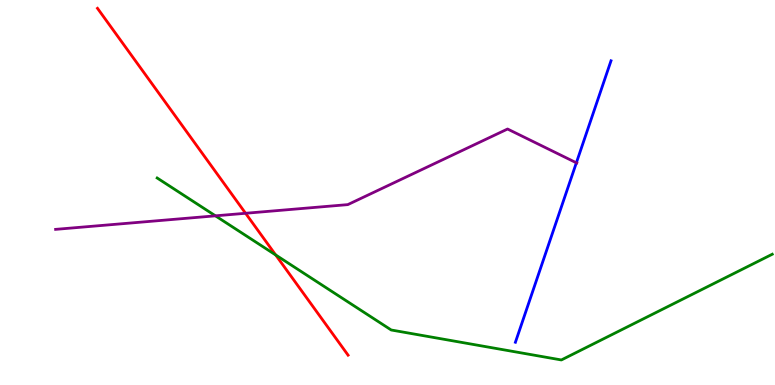[{'lines': ['blue', 'red'], 'intersections': []}, {'lines': ['green', 'red'], 'intersections': [{'x': 3.56, 'y': 3.38}]}, {'lines': ['purple', 'red'], 'intersections': [{'x': 3.17, 'y': 4.46}]}, {'lines': ['blue', 'green'], 'intersections': []}, {'lines': ['blue', 'purple'], 'intersections': [{'x': 7.44, 'y': 5.77}]}, {'lines': ['green', 'purple'], 'intersections': [{'x': 2.78, 'y': 4.39}]}]